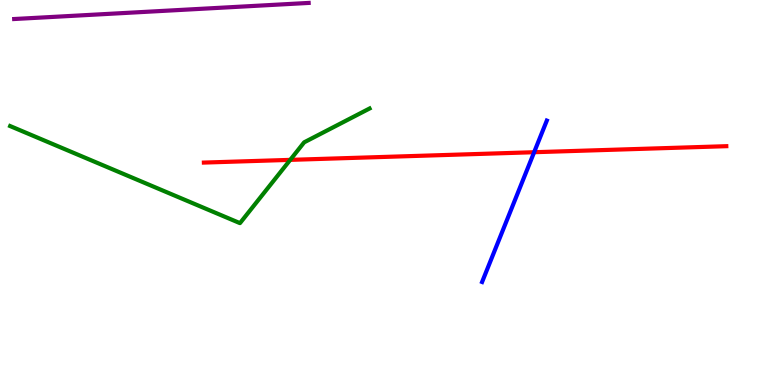[{'lines': ['blue', 'red'], 'intersections': [{'x': 6.89, 'y': 6.05}]}, {'lines': ['green', 'red'], 'intersections': [{'x': 3.74, 'y': 5.85}]}, {'lines': ['purple', 'red'], 'intersections': []}, {'lines': ['blue', 'green'], 'intersections': []}, {'lines': ['blue', 'purple'], 'intersections': []}, {'lines': ['green', 'purple'], 'intersections': []}]